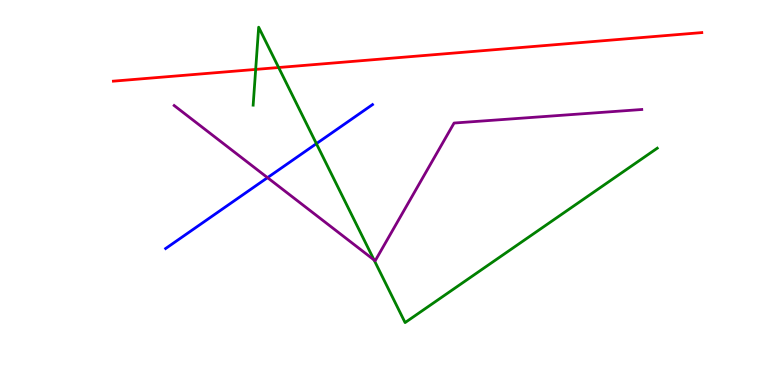[{'lines': ['blue', 'red'], 'intersections': []}, {'lines': ['green', 'red'], 'intersections': [{'x': 3.3, 'y': 8.2}, {'x': 3.6, 'y': 8.25}]}, {'lines': ['purple', 'red'], 'intersections': []}, {'lines': ['blue', 'green'], 'intersections': [{'x': 4.08, 'y': 6.27}]}, {'lines': ['blue', 'purple'], 'intersections': [{'x': 3.45, 'y': 5.39}]}, {'lines': ['green', 'purple'], 'intersections': [{'x': 4.83, 'y': 3.25}]}]